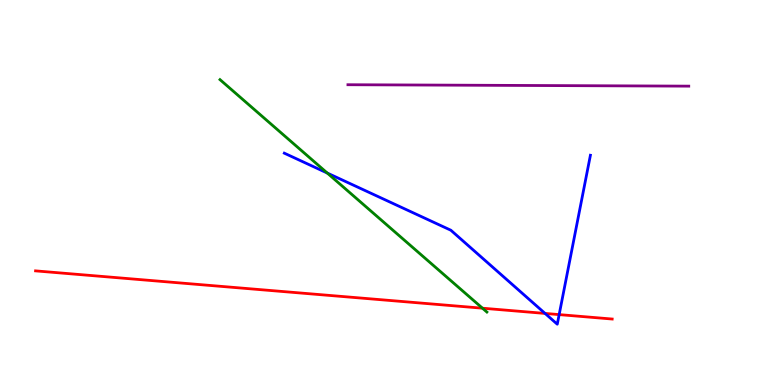[{'lines': ['blue', 'red'], 'intersections': [{'x': 7.03, 'y': 1.86}, {'x': 7.21, 'y': 1.83}]}, {'lines': ['green', 'red'], 'intersections': [{'x': 6.23, 'y': 1.99}]}, {'lines': ['purple', 'red'], 'intersections': []}, {'lines': ['blue', 'green'], 'intersections': [{'x': 4.22, 'y': 5.51}]}, {'lines': ['blue', 'purple'], 'intersections': []}, {'lines': ['green', 'purple'], 'intersections': []}]